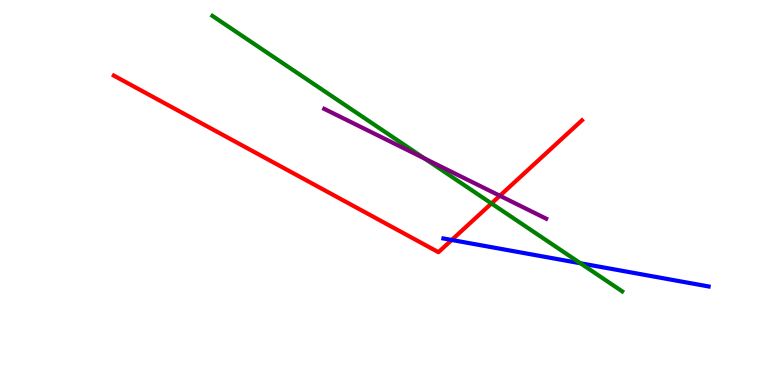[{'lines': ['blue', 'red'], 'intersections': [{'x': 5.83, 'y': 3.77}]}, {'lines': ['green', 'red'], 'intersections': [{'x': 6.34, 'y': 4.72}]}, {'lines': ['purple', 'red'], 'intersections': [{'x': 6.45, 'y': 4.92}]}, {'lines': ['blue', 'green'], 'intersections': [{'x': 7.49, 'y': 3.16}]}, {'lines': ['blue', 'purple'], 'intersections': []}, {'lines': ['green', 'purple'], 'intersections': [{'x': 5.48, 'y': 5.88}]}]